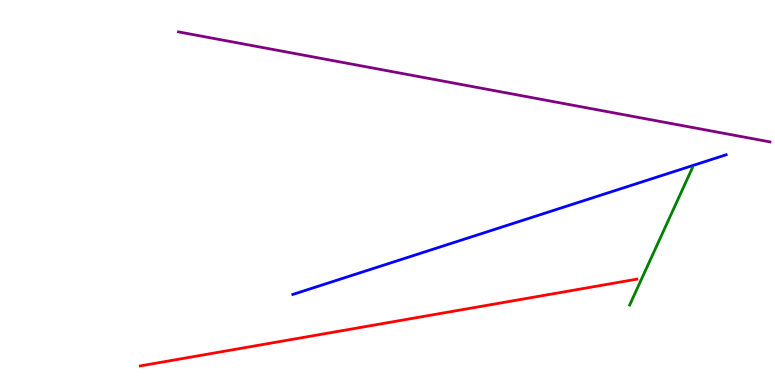[{'lines': ['blue', 'red'], 'intersections': []}, {'lines': ['green', 'red'], 'intersections': []}, {'lines': ['purple', 'red'], 'intersections': []}, {'lines': ['blue', 'green'], 'intersections': []}, {'lines': ['blue', 'purple'], 'intersections': []}, {'lines': ['green', 'purple'], 'intersections': []}]